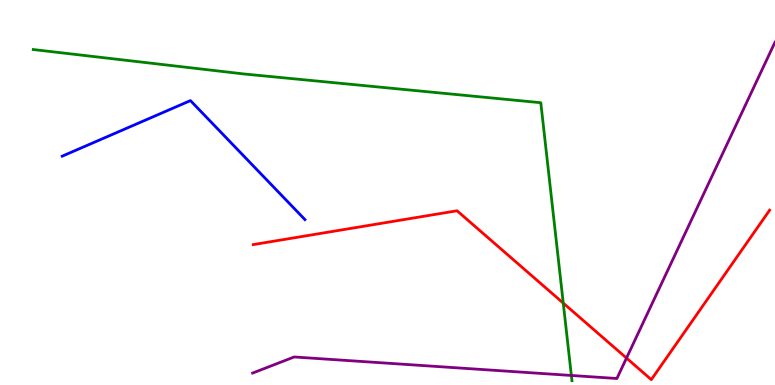[{'lines': ['blue', 'red'], 'intersections': []}, {'lines': ['green', 'red'], 'intersections': [{'x': 7.27, 'y': 2.13}]}, {'lines': ['purple', 'red'], 'intersections': [{'x': 8.08, 'y': 0.7}]}, {'lines': ['blue', 'green'], 'intersections': []}, {'lines': ['blue', 'purple'], 'intersections': []}, {'lines': ['green', 'purple'], 'intersections': [{'x': 7.37, 'y': 0.248}]}]